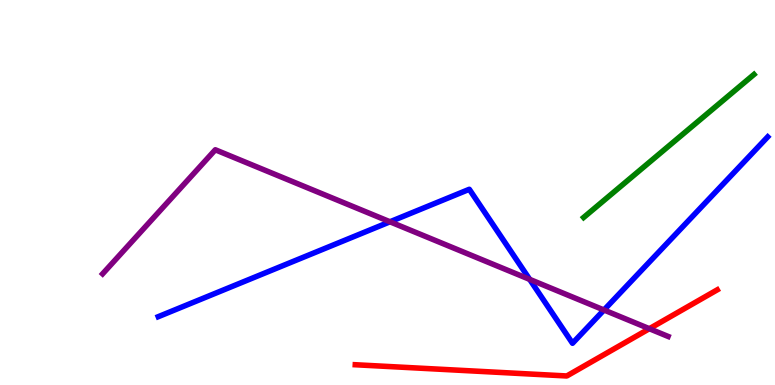[{'lines': ['blue', 'red'], 'intersections': []}, {'lines': ['green', 'red'], 'intersections': []}, {'lines': ['purple', 'red'], 'intersections': [{'x': 8.38, 'y': 1.46}]}, {'lines': ['blue', 'green'], 'intersections': []}, {'lines': ['blue', 'purple'], 'intersections': [{'x': 5.03, 'y': 4.24}, {'x': 6.83, 'y': 2.74}, {'x': 7.79, 'y': 1.95}]}, {'lines': ['green', 'purple'], 'intersections': []}]